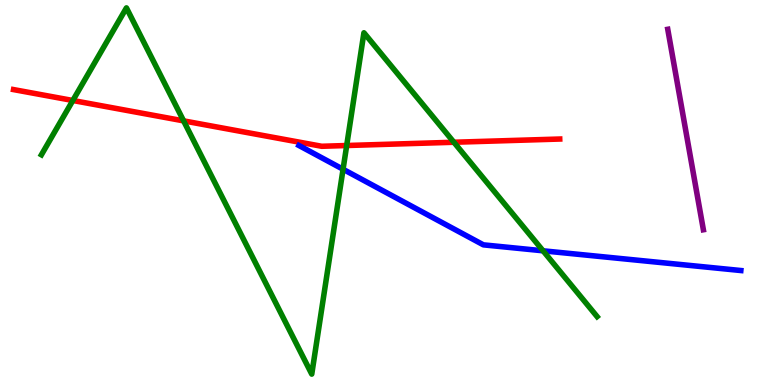[{'lines': ['blue', 'red'], 'intersections': []}, {'lines': ['green', 'red'], 'intersections': [{'x': 0.94, 'y': 7.39}, {'x': 2.37, 'y': 6.86}, {'x': 4.47, 'y': 6.22}, {'x': 5.86, 'y': 6.31}]}, {'lines': ['purple', 'red'], 'intersections': []}, {'lines': ['blue', 'green'], 'intersections': [{'x': 4.43, 'y': 5.6}, {'x': 7.01, 'y': 3.49}]}, {'lines': ['blue', 'purple'], 'intersections': []}, {'lines': ['green', 'purple'], 'intersections': []}]